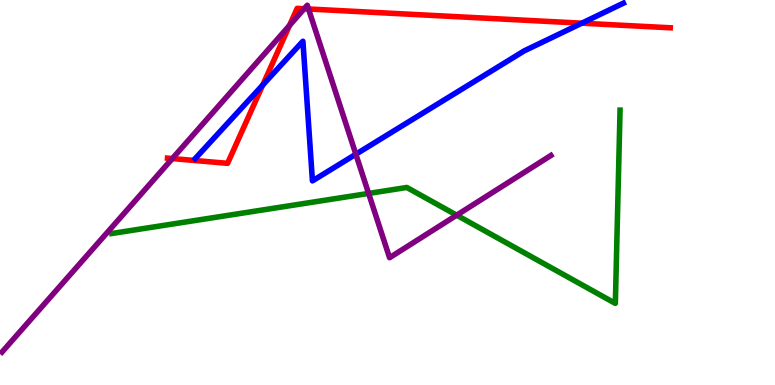[{'lines': ['blue', 'red'], 'intersections': [{'x': 3.39, 'y': 7.79}, {'x': 7.51, 'y': 9.4}]}, {'lines': ['green', 'red'], 'intersections': []}, {'lines': ['purple', 'red'], 'intersections': [{'x': 2.22, 'y': 5.88}, {'x': 3.74, 'y': 9.34}, {'x': 3.93, 'y': 9.77}, {'x': 3.98, 'y': 9.77}]}, {'lines': ['blue', 'green'], 'intersections': []}, {'lines': ['blue', 'purple'], 'intersections': [{'x': 4.59, 'y': 5.99}]}, {'lines': ['green', 'purple'], 'intersections': [{'x': 4.76, 'y': 4.98}, {'x': 5.89, 'y': 4.41}]}]